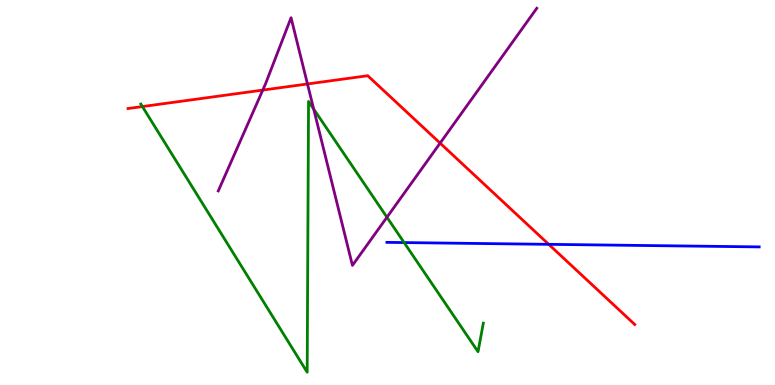[{'lines': ['blue', 'red'], 'intersections': [{'x': 7.08, 'y': 3.65}]}, {'lines': ['green', 'red'], 'intersections': [{'x': 1.84, 'y': 7.23}]}, {'lines': ['purple', 'red'], 'intersections': [{'x': 3.39, 'y': 7.66}, {'x': 3.97, 'y': 7.82}, {'x': 5.68, 'y': 6.28}]}, {'lines': ['blue', 'green'], 'intersections': [{'x': 5.21, 'y': 3.7}]}, {'lines': ['blue', 'purple'], 'intersections': []}, {'lines': ['green', 'purple'], 'intersections': [{'x': 4.05, 'y': 7.17}, {'x': 4.99, 'y': 4.36}]}]